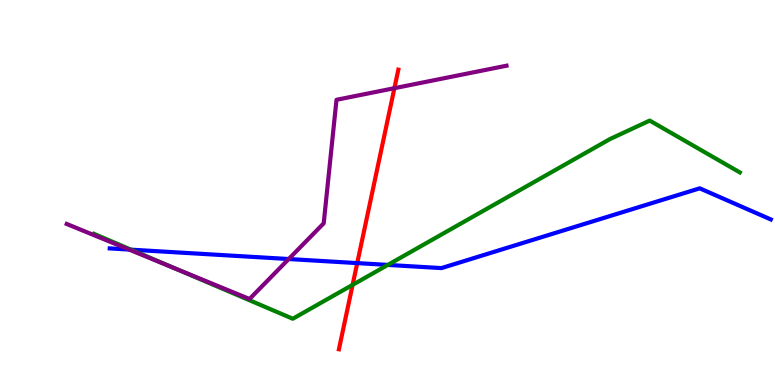[{'lines': ['blue', 'red'], 'intersections': [{'x': 4.61, 'y': 3.17}]}, {'lines': ['green', 'red'], 'intersections': [{'x': 4.55, 'y': 2.6}]}, {'lines': ['purple', 'red'], 'intersections': [{'x': 5.09, 'y': 7.71}]}, {'lines': ['blue', 'green'], 'intersections': [{'x': 1.69, 'y': 3.52}, {'x': 5.0, 'y': 3.12}]}, {'lines': ['blue', 'purple'], 'intersections': [{'x': 1.67, 'y': 3.52}, {'x': 3.73, 'y': 3.27}]}, {'lines': ['green', 'purple'], 'intersections': [{'x': 2.24, 'y': 3.04}]}]